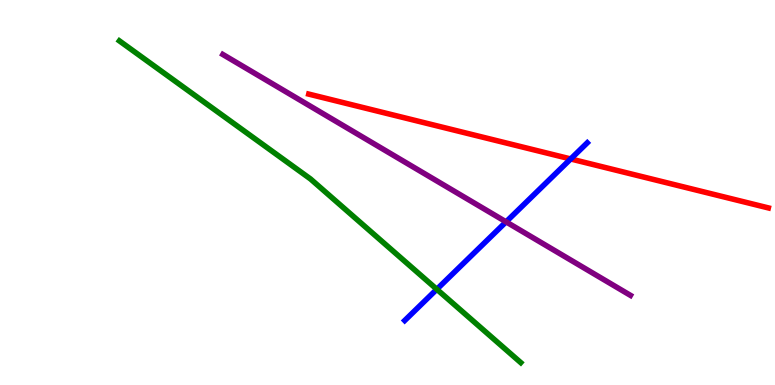[{'lines': ['blue', 'red'], 'intersections': [{'x': 7.36, 'y': 5.87}]}, {'lines': ['green', 'red'], 'intersections': []}, {'lines': ['purple', 'red'], 'intersections': []}, {'lines': ['blue', 'green'], 'intersections': [{'x': 5.64, 'y': 2.49}]}, {'lines': ['blue', 'purple'], 'intersections': [{'x': 6.53, 'y': 4.24}]}, {'lines': ['green', 'purple'], 'intersections': []}]